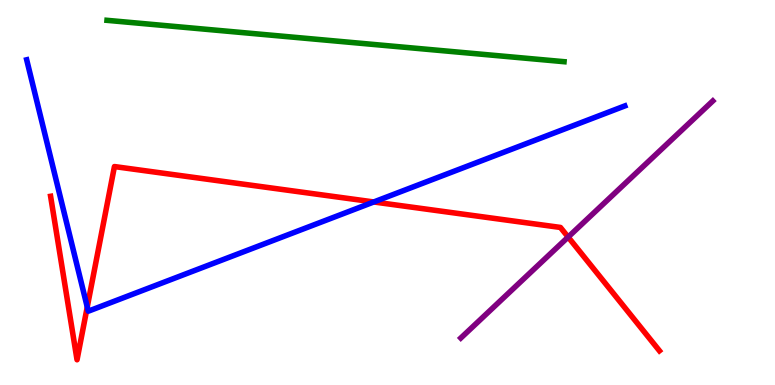[{'lines': ['blue', 'red'], 'intersections': [{'x': 1.13, 'y': 2.03}, {'x': 4.82, 'y': 4.75}]}, {'lines': ['green', 'red'], 'intersections': []}, {'lines': ['purple', 'red'], 'intersections': [{'x': 7.33, 'y': 3.84}]}, {'lines': ['blue', 'green'], 'intersections': []}, {'lines': ['blue', 'purple'], 'intersections': []}, {'lines': ['green', 'purple'], 'intersections': []}]